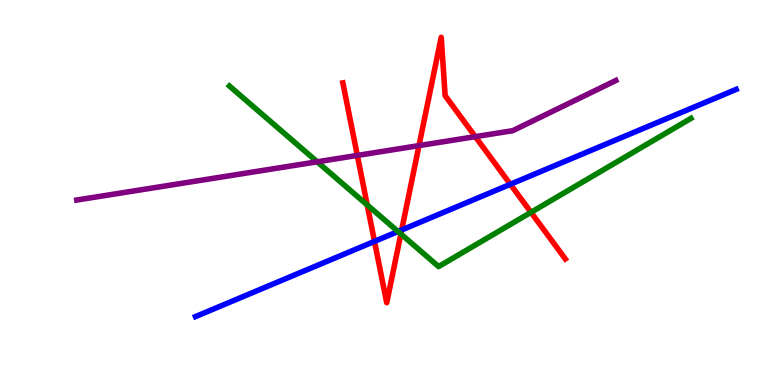[{'lines': ['blue', 'red'], 'intersections': [{'x': 4.83, 'y': 3.73}, {'x': 5.18, 'y': 4.03}, {'x': 6.59, 'y': 5.21}]}, {'lines': ['green', 'red'], 'intersections': [{'x': 4.74, 'y': 4.68}, {'x': 5.17, 'y': 3.92}, {'x': 6.85, 'y': 4.49}]}, {'lines': ['purple', 'red'], 'intersections': [{'x': 4.61, 'y': 5.96}, {'x': 5.41, 'y': 6.22}, {'x': 6.13, 'y': 6.45}]}, {'lines': ['blue', 'green'], 'intersections': [{'x': 5.14, 'y': 3.99}]}, {'lines': ['blue', 'purple'], 'intersections': []}, {'lines': ['green', 'purple'], 'intersections': [{'x': 4.09, 'y': 5.8}]}]